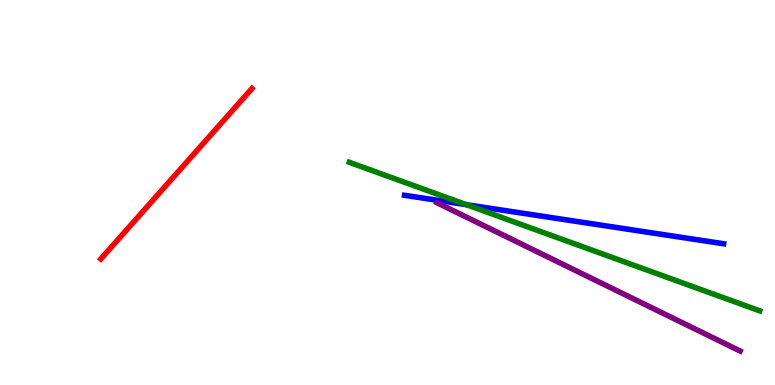[{'lines': ['blue', 'red'], 'intersections': []}, {'lines': ['green', 'red'], 'intersections': []}, {'lines': ['purple', 'red'], 'intersections': []}, {'lines': ['blue', 'green'], 'intersections': [{'x': 6.02, 'y': 4.68}]}, {'lines': ['blue', 'purple'], 'intersections': []}, {'lines': ['green', 'purple'], 'intersections': []}]